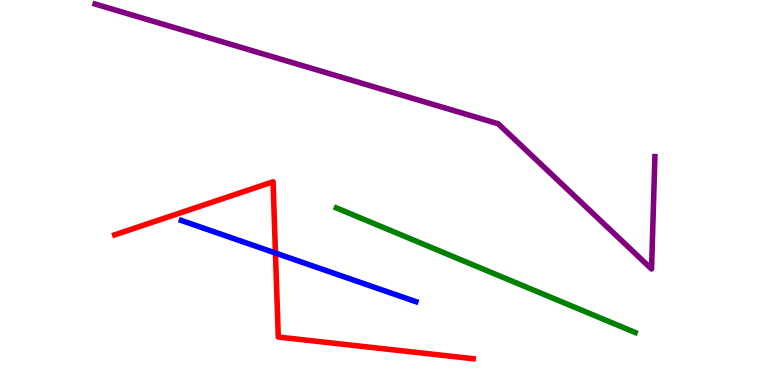[{'lines': ['blue', 'red'], 'intersections': [{'x': 3.55, 'y': 3.43}]}, {'lines': ['green', 'red'], 'intersections': []}, {'lines': ['purple', 'red'], 'intersections': []}, {'lines': ['blue', 'green'], 'intersections': []}, {'lines': ['blue', 'purple'], 'intersections': []}, {'lines': ['green', 'purple'], 'intersections': []}]